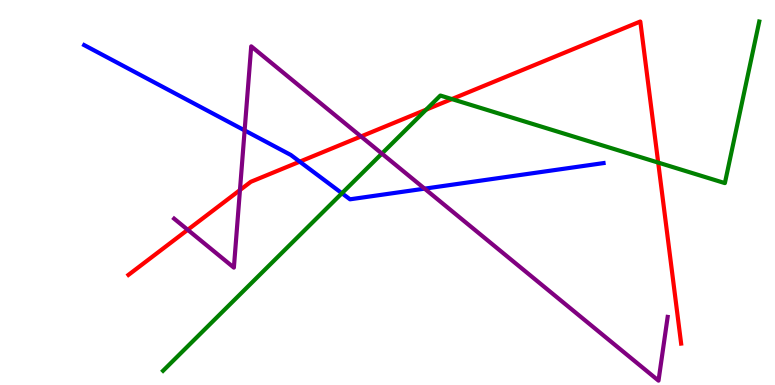[{'lines': ['blue', 'red'], 'intersections': [{'x': 3.87, 'y': 5.8}]}, {'lines': ['green', 'red'], 'intersections': [{'x': 5.5, 'y': 7.15}, {'x': 5.83, 'y': 7.43}, {'x': 8.49, 'y': 5.78}]}, {'lines': ['purple', 'red'], 'intersections': [{'x': 2.42, 'y': 4.03}, {'x': 3.1, 'y': 5.06}, {'x': 4.66, 'y': 6.46}]}, {'lines': ['blue', 'green'], 'intersections': [{'x': 4.41, 'y': 4.98}]}, {'lines': ['blue', 'purple'], 'intersections': [{'x': 3.16, 'y': 6.61}, {'x': 5.48, 'y': 5.1}]}, {'lines': ['green', 'purple'], 'intersections': [{'x': 4.93, 'y': 6.01}]}]